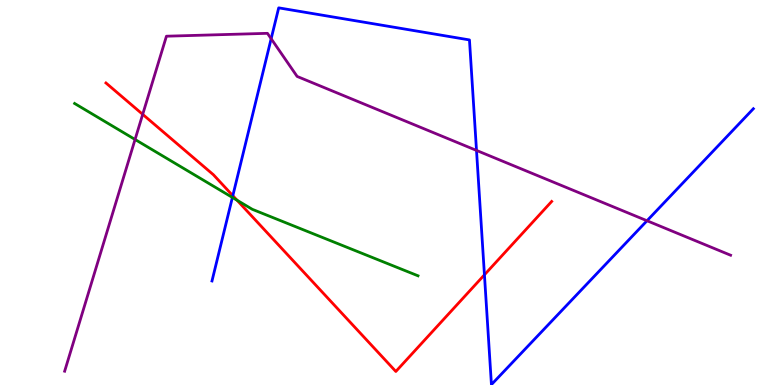[{'lines': ['blue', 'red'], 'intersections': [{'x': 3.0, 'y': 4.92}, {'x': 6.25, 'y': 2.86}]}, {'lines': ['green', 'red'], 'intersections': [{'x': 3.06, 'y': 4.8}]}, {'lines': ['purple', 'red'], 'intersections': [{'x': 1.84, 'y': 7.03}]}, {'lines': ['blue', 'green'], 'intersections': [{'x': 3.0, 'y': 4.87}]}, {'lines': ['blue', 'purple'], 'intersections': [{'x': 3.5, 'y': 8.99}, {'x': 6.15, 'y': 6.09}, {'x': 8.35, 'y': 4.27}]}, {'lines': ['green', 'purple'], 'intersections': [{'x': 1.74, 'y': 6.38}]}]